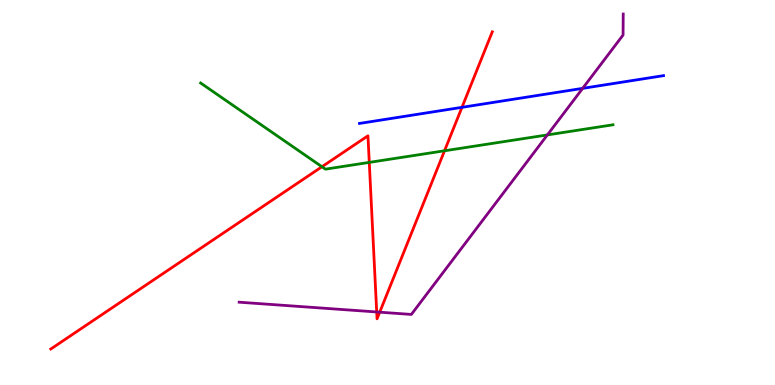[{'lines': ['blue', 'red'], 'intersections': [{'x': 5.96, 'y': 7.21}]}, {'lines': ['green', 'red'], 'intersections': [{'x': 4.15, 'y': 5.67}, {'x': 4.76, 'y': 5.78}, {'x': 5.74, 'y': 6.08}]}, {'lines': ['purple', 'red'], 'intersections': [{'x': 4.86, 'y': 1.9}, {'x': 4.9, 'y': 1.89}]}, {'lines': ['blue', 'green'], 'intersections': []}, {'lines': ['blue', 'purple'], 'intersections': [{'x': 7.52, 'y': 7.71}]}, {'lines': ['green', 'purple'], 'intersections': [{'x': 7.06, 'y': 6.5}]}]